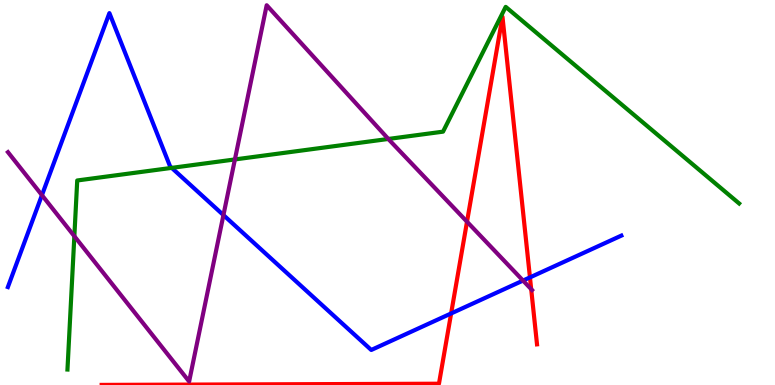[{'lines': ['blue', 'red'], 'intersections': [{'x': 5.82, 'y': 1.86}, {'x': 6.84, 'y': 2.79}]}, {'lines': ['green', 'red'], 'intersections': []}, {'lines': ['purple', 'red'], 'intersections': [{'x': 6.03, 'y': 4.24}, {'x': 6.85, 'y': 2.49}]}, {'lines': ['blue', 'green'], 'intersections': [{'x': 2.22, 'y': 5.64}]}, {'lines': ['blue', 'purple'], 'intersections': [{'x': 0.541, 'y': 4.93}, {'x': 2.88, 'y': 4.41}, {'x': 6.75, 'y': 2.71}]}, {'lines': ['green', 'purple'], 'intersections': [{'x': 0.959, 'y': 3.87}, {'x': 3.03, 'y': 5.86}, {'x': 5.01, 'y': 6.39}]}]